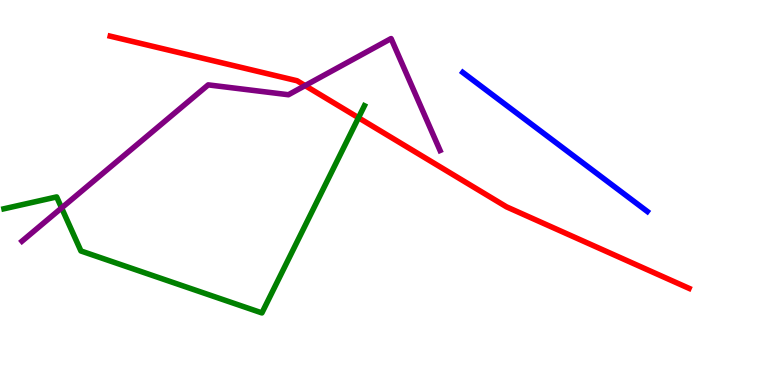[{'lines': ['blue', 'red'], 'intersections': []}, {'lines': ['green', 'red'], 'intersections': [{'x': 4.63, 'y': 6.94}]}, {'lines': ['purple', 'red'], 'intersections': [{'x': 3.94, 'y': 7.78}]}, {'lines': ['blue', 'green'], 'intersections': []}, {'lines': ['blue', 'purple'], 'intersections': []}, {'lines': ['green', 'purple'], 'intersections': [{'x': 0.795, 'y': 4.6}]}]